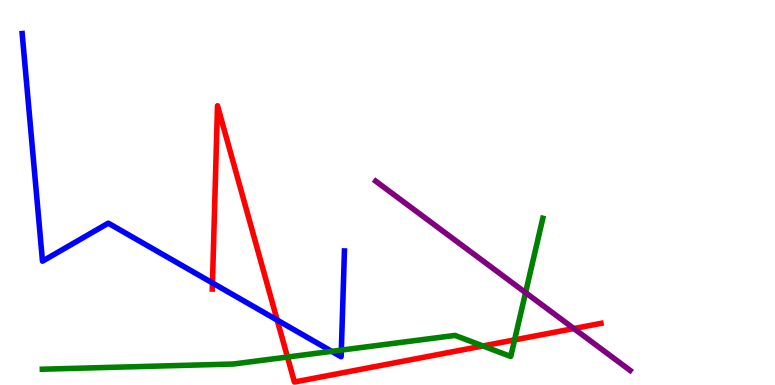[{'lines': ['blue', 'red'], 'intersections': [{'x': 2.74, 'y': 2.65}, {'x': 3.58, 'y': 1.69}]}, {'lines': ['green', 'red'], 'intersections': [{'x': 3.71, 'y': 0.726}, {'x': 6.23, 'y': 1.01}, {'x': 6.64, 'y': 1.17}]}, {'lines': ['purple', 'red'], 'intersections': [{'x': 7.4, 'y': 1.47}]}, {'lines': ['blue', 'green'], 'intersections': [{'x': 4.28, 'y': 0.874}, {'x': 4.4, 'y': 0.907}]}, {'lines': ['blue', 'purple'], 'intersections': []}, {'lines': ['green', 'purple'], 'intersections': [{'x': 6.78, 'y': 2.4}]}]